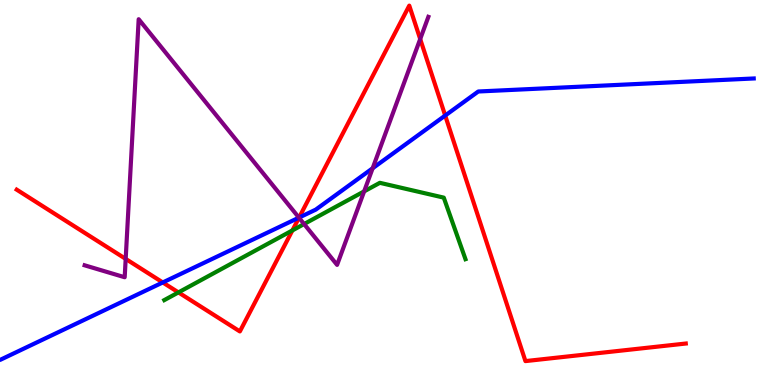[{'lines': ['blue', 'red'], 'intersections': [{'x': 2.1, 'y': 2.66}, {'x': 3.86, 'y': 4.35}, {'x': 5.74, 'y': 7.0}]}, {'lines': ['green', 'red'], 'intersections': [{'x': 2.3, 'y': 2.41}, {'x': 3.77, 'y': 4.02}]}, {'lines': ['purple', 'red'], 'intersections': [{'x': 1.62, 'y': 3.28}, {'x': 3.86, 'y': 4.34}, {'x': 5.42, 'y': 8.99}]}, {'lines': ['blue', 'green'], 'intersections': []}, {'lines': ['blue', 'purple'], 'intersections': [{'x': 3.86, 'y': 4.35}, {'x': 4.81, 'y': 5.63}]}, {'lines': ['green', 'purple'], 'intersections': [{'x': 3.92, 'y': 4.18}, {'x': 4.7, 'y': 5.03}]}]